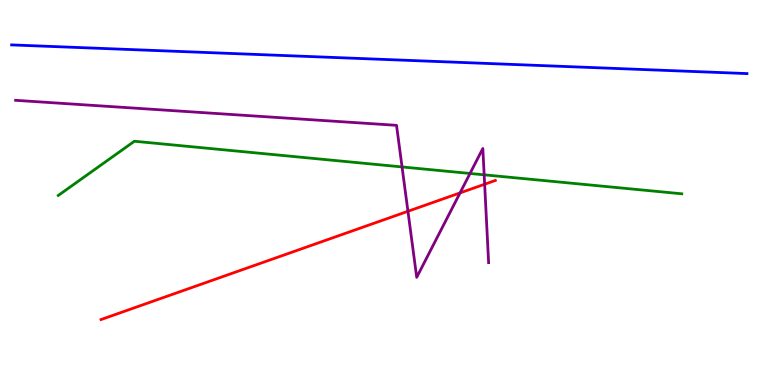[{'lines': ['blue', 'red'], 'intersections': []}, {'lines': ['green', 'red'], 'intersections': []}, {'lines': ['purple', 'red'], 'intersections': [{'x': 5.26, 'y': 4.51}, {'x': 5.94, 'y': 4.99}, {'x': 6.25, 'y': 5.21}]}, {'lines': ['blue', 'green'], 'intersections': []}, {'lines': ['blue', 'purple'], 'intersections': []}, {'lines': ['green', 'purple'], 'intersections': [{'x': 5.19, 'y': 5.66}, {'x': 6.06, 'y': 5.49}, {'x': 6.25, 'y': 5.46}]}]